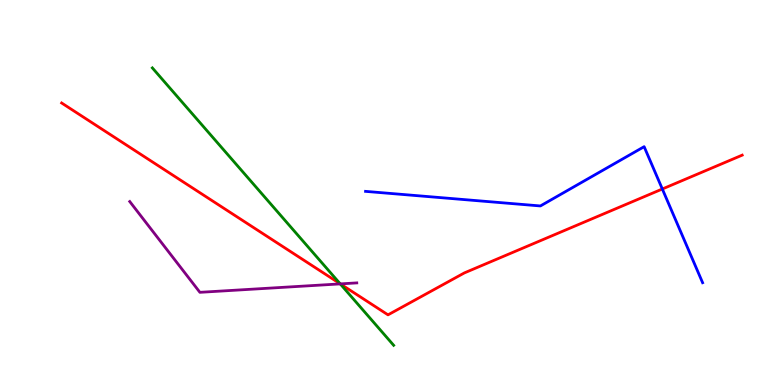[{'lines': ['blue', 'red'], 'intersections': [{'x': 8.55, 'y': 5.09}]}, {'lines': ['green', 'red'], 'intersections': [{'x': 4.39, 'y': 2.63}]}, {'lines': ['purple', 'red'], 'intersections': [{'x': 4.39, 'y': 2.63}]}, {'lines': ['blue', 'green'], 'intersections': []}, {'lines': ['blue', 'purple'], 'intersections': []}, {'lines': ['green', 'purple'], 'intersections': [{'x': 4.39, 'y': 2.63}]}]